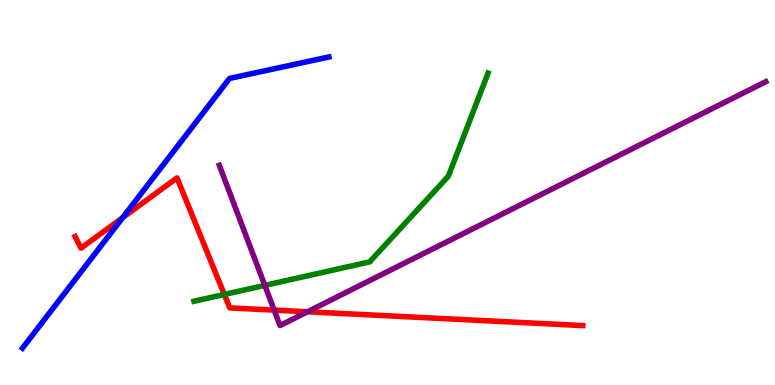[{'lines': ['blue', 'red'], 'intersections': [{'x': 1.58, 'y': 4.35}]}, {'lines': ['green', 'red'], 'intersections': [{'x': 2.89, 'y': 2.35}]}, {'lines': ['purple', 'red'], 'intersections': [{'x': 3.54, 'y': 1.95}, {'x': 3.97, 'y': 1.9}]}, {'lines': ['blue', 'green'], 'intersections': []}, {'lines': ['blue', 'purple'], 'intersections': []}, {'lines': ['green', 'purple'], 'intersections': [{'x': 3.42, 'y': 2.59}]}]